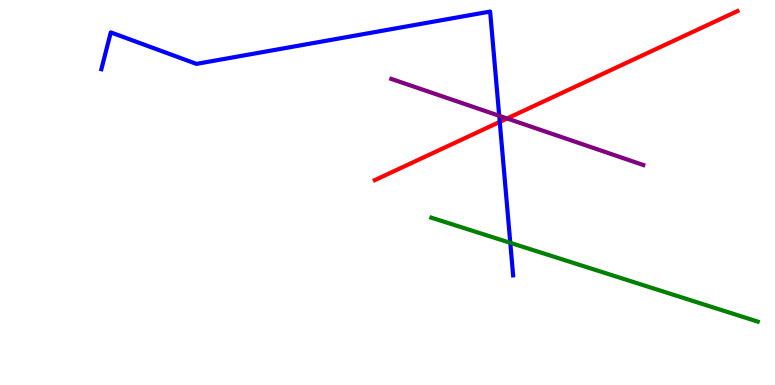[{'lines': ['blue', 'red'], 'intersections': [{'x': 6.45, 'y': 6.83}]}, {'lines': ['green', 'red'], 'intersections': []}, {'lines': ['purple', 'red'], 'intersections': [{'x': 6.54, 'y': 6.92}]}, {'lines': ['blue', 'green'], 'intersections': [{'x': 6.58, 'y': 3.69}]}, {'lines': ['blue', 'purple'], 'intersections': [{'x': 6.44, 'y': 6.99}]}, {'lines': ['green', 'purple'], 'intersections': []}]